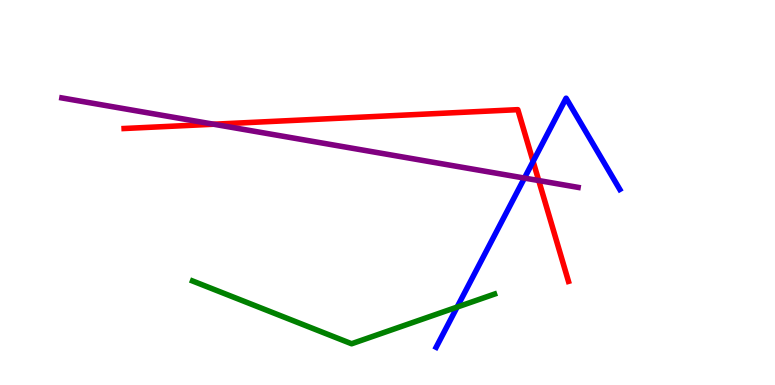[{'lines': ['blue', 'red'], 'intersections': [{'x': 6.88, 'y': 5.81}]}, {'lines': ['green', 'red'], 'intersections': []}, {'lines': ['purple', 'red'], 'intersections': [{'x': 2.76, 'y': 6.77}, {'x': 6.95, 'y': 5.31}]}, {'lines': ['blue', 'green'], 'intersections': [{'x': 5.9, 'y': 2.02}]}, {'lines': ['blue', 'purple'], 'intersections': [{'x': 6.77, 'y': 5.37}]}, {'lines': ['green', 'purple'], 'intersections': []}]